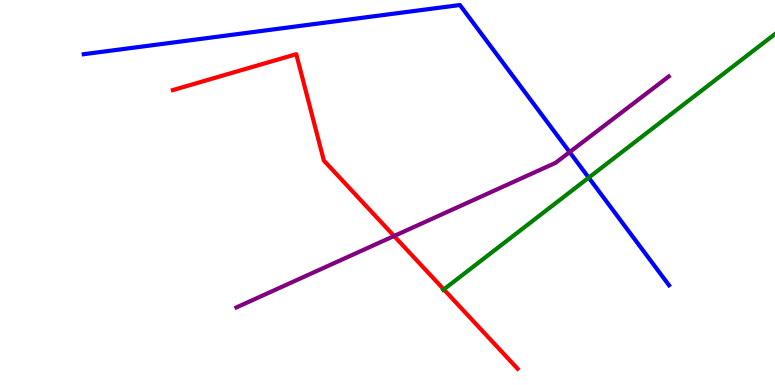[{'lines': ['blue', 'red'], 'intersections': []}, {'lines': ['green', 'red'], 'intersections': [{'x': 5.73, 'y': 2.48}]}, {'lines': ['purple', 'red'], 'intersections': [{'x': 5.08, 'y': 3.87}]}, {'lines': ['blue', 'green'], 'intersections': [{'x': 7.6, 'y': 5.39}]}, {'lines': ['blue', 'purple'], 'intersections': [{'x': 7.35, 'y': 6.05}]}, {'lines': ['green', 'purple'], 'intersections': []}]